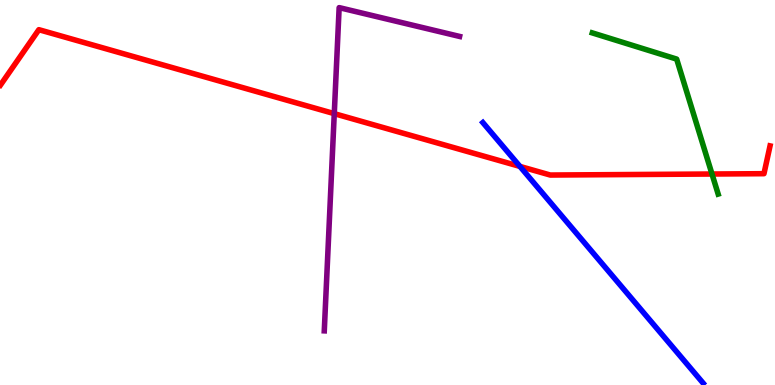[{'lines': ['blue', 'red'], 'intersections': [{'x': 6.71, 'y': 5.68}]}, {'lines': ['green', 'red'], 'intersections': [{'x': 9.19, 'y': 5.48}]}, {'lines': ['purple', 'red'], 'intersections': [{'x': 4.31, 'y': 7.05}]}, {'lines': ['blue', 'green'], 'intersections': []}, {'lines': ['blue', 'purple'], 'intersections': []}, {'lines': ['green', 'purple'], 'intersections': []}]